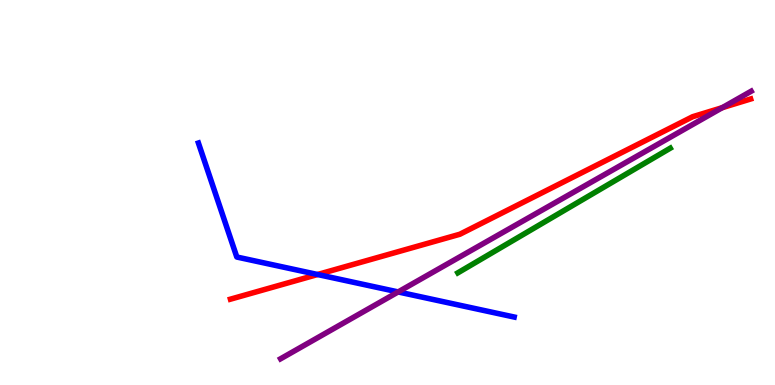[{'lines': ['blue', 'red'], 'intersections': [{'x': 4.1, 'y': 2.87}]}, {'lines': ['green', 'red'], 'intersections': []}, {'lines': ['purple', 'red'], 'intersections': [{'x': 9.32, 'y': 7.2}]}, {'lines': ['blue', 'green'], 'intersections': []}, {'lines': ['blue', 'purple'], 'intersections': [{'x': 5.14, 'y': 2.42}]}, {'lines': ['green', 'purple'], 'intersections': []}]